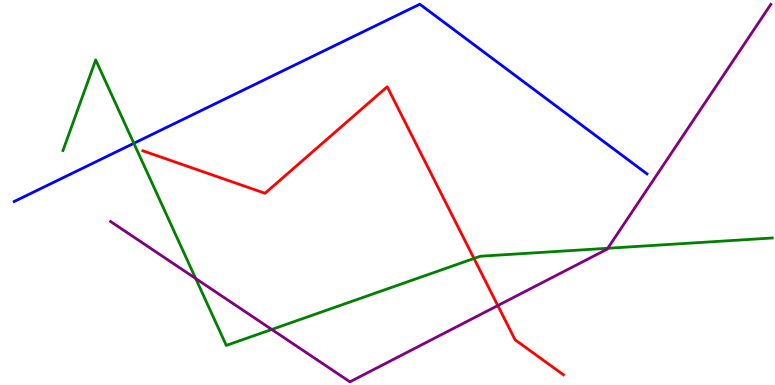[{'lines': ['blue', 'red'], 'intersections': []}, {'lines': ['green', 'red'], 'intersections': [{'x': 6.12, 'y': 3.29}]}, {'lines': ['purple', 'red'], 'intersections': [{'x': 6.42, 'y': 2.06}]}, {'lines': ['blue', 'green'], 'intersections': [{'x': 1.73, 'y': 6.28}]}, {'lines': ['blue', 'purple'], 'intersections': []}, {'lines': ['green', 'purple'], 'intersections': [{'x': 2.53, 'y': 2.77}, {'x': 3.51, 'y': 1.44}, {'x': 7.84, 'y': 3.55}]}]